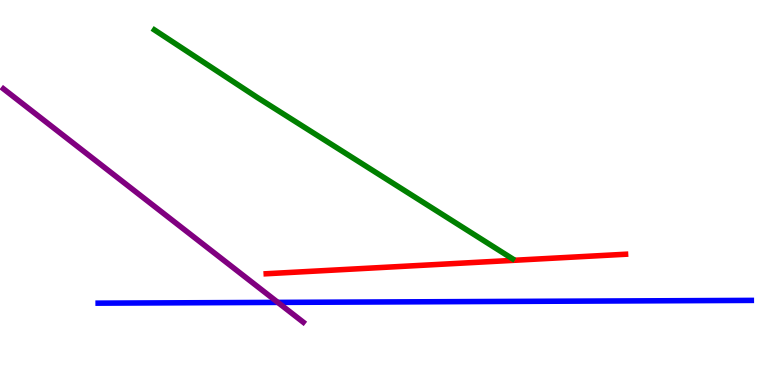[{'lines': ['blue', 'red'], 'intersections': []}, {'lines': ['green', 'red'], 'intersections': []}, {'lines': ['purple', 'red'], 'intersections': []}, {'lines': ['blue', 'green'], 'intersections': []}, {'lines': ['blue', 'purple'], 'intersections': [{'x': 3.58, 'y': 2.15}]}, {'lines': ['green', 'purple'], 'intersections': []}]